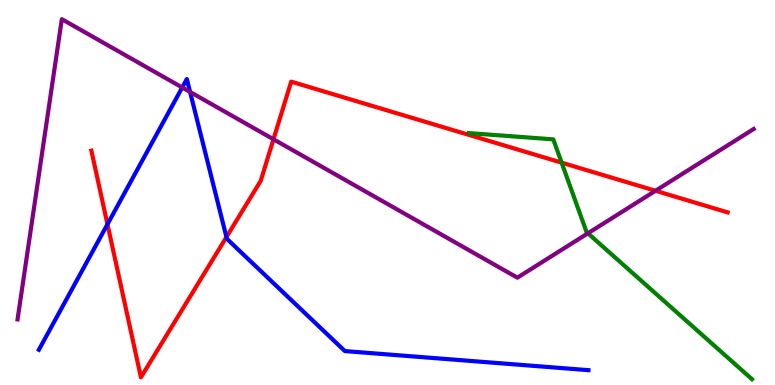[{'lines': ['blue', 'red'], 'intersections': [{'x': 1.39, 'y': 4.18}, {'x': 2.92, 'y': 3.84}]}, {'lines': ['green', 'red'], 'intersections': [{'x': 7.25, 'y': 5.78}]}, {'lines': ['purple', 'red'], 'intersections': [{'x': 3.53, 'y': 6.38}, {'x': 8.46, 'y': 5.05}]}, {'lines': ['blue', 'green'], 'intersections': []}, {'lines': ['blue', 'purple'], 'intersections': [{'x': 2.35, 'y': 7.73}, {'x': 2.45, 'y': 7.61}]}, {'lines': ['green', 'purple'], 'intersections': [{'x': 7.59, 'y': 3.94}]}]